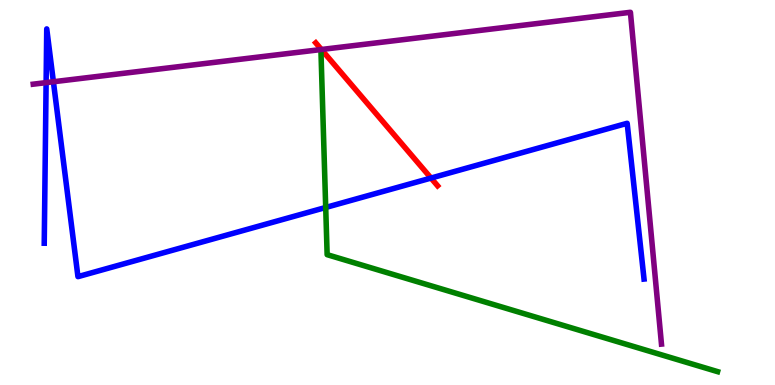[{'lines': ['blue', 'red'], 'intersections': [{'x': 5.56, 'y': 5.37}]}, {'lines': ['green', 'red'], 'intersections': []}, {'lines': ['purple', 'red'], 'intersections': [{'x': 4.15, 'y': 8.71}]}, {'lines': ['blue', 'green'], 'intersections': [{'x': 4.2, 'y': 4.61}]}, {'lines': ['blue', 'purple'], 'intersections': [{'x': 0.595, 'y': 7.85}, {'x': 0.689, 'y': 7.88}]}, {'lines': ['green', 'purple'], 'intersections': []}]